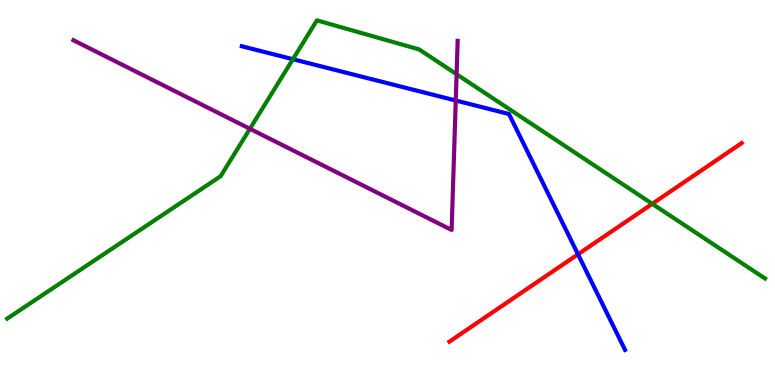[{'lines': ['blue', 'red'], 'intersections': [{'x': 7.46, 'y': 3.4}]}, {'lines': ['green', 'red'], 'intersections': [{'x': 8.42, 'y': 4.71}]}, {'lines': ['purple', 'red'], 'intersections': []}, {'lines': ['blue', 'green'], 'intersections': [{'x': 3.78, 'y': 8.46}]}, {'lines': ['blue', 'purple'], 'intersections': [{'x': 5.88, 'y': 7.39}]}, {'lines': ['green', 'purple'], 'intersections': [{'x': 3.22, 'y': 6.65}, {'x': 5.89, 'y': 8.07}]}]